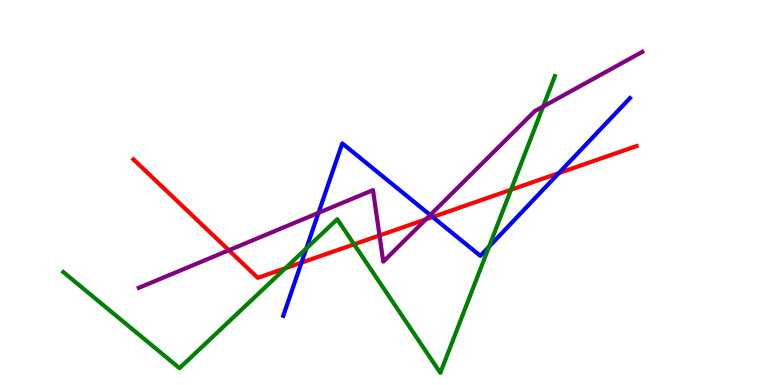[{'lines': ['blue', 'red'], 'intersections': [{'x': 3.89, 'y': 3.18}, {'x': 5.58, 'y': 4.36}, {'x': 7.21, 'y': 5.5}]}, {'lines': ['green', 'red'], 'intersections': [{'x': 3.68, 'y': 3.03}, {'x': 4.57, 'y': 3.65}, {'x': 6.59, 'y': 5.07}]}, {'lines': ['purple', 'red'], 'intersections': [{'x': 2.95, 'y': 3.5}, {'x': 4.9, 'y': 3.88}, {'x': 5.49, 'y': 4.3}]}, {'lines': ['blue', 'green'], 'intersections': [{'x': 3.95, 'y': 3.55}, {'x': 6.31, 'y': 3.59}]}, {'lines': ['blue', 'purple'], 'intersections': [{'x': 4.11, 'y': 4.47}, {'x': 5.55, 'y': 4.42}]}, {'lines': ['green', 'purple'], 'intersections': [{'x': 7.01, 'y': 7.23}]}]